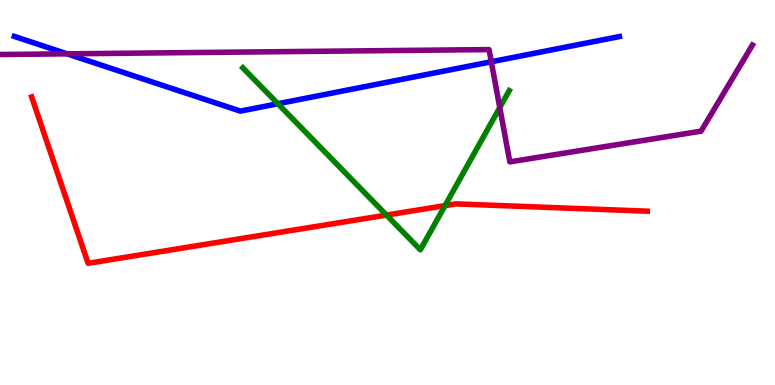[{'lines': ['blue', 'red'], 'intersections': []}, {'lines': ['green', 'red'], 'intersections': [{'x': 4.99, 'y': 4.41}, {'x': 5.74, 'y': 4.66}]}, {'lines': ['purple', 'red'], 'intersections': []}, {'lines': ['blue', 'green'], 'intersections': [{'x': 3.59, 'y': 7.31}]}, {'lines': ['blue', 'purple'], 'intersections': [{'x': 0.865, 'y': 8.6}, {'x': 6.34, 'y': 8.4}]}, {'lines': ['green', 'purple'], 'intersections': [{'x': 6.45, 'y': 7.21}]}]